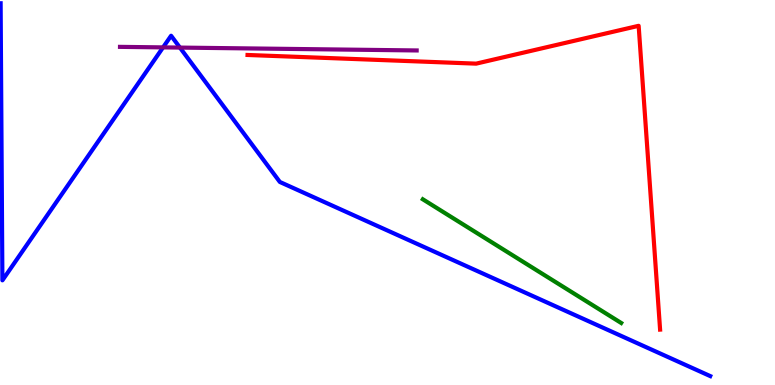[{'lines': ['blue', 'red'], 'intersections': []}, {'lines': ['green', 'red'], 'intersections': []}, {'lines': ['purple', 'red'], 'intersections': []}, {'lines': ['blue', 'green'], 'intersections': []}, {'lines': ['blue', 'purple'], 'intersections': [{'x': 2.1, 'y': 8.77}, {'x': 2.32, 'y': 8.76}]}, {'lines': ['green', 'purple'], 'intersections': []}]